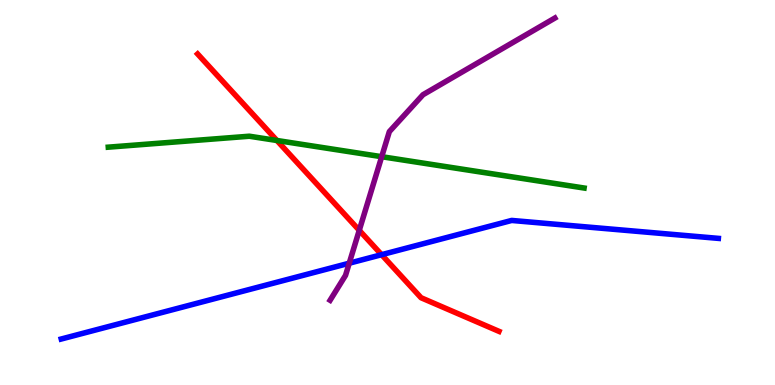[{'lines': ['blue', 'red'], 'intersections': [{'x': 4.92, 'y': 3.38}]}, {'lines': ['green', 'red'], 'intersections': [{'x': 3.57, 'y': 6.35}]}, {'lines': ['purple', 'red'], 'intersections': [{'x': 4.64, 'y': 4.02}]}, {'lines': ['blue', 'green'], 'intersections': []}, {'lines': ['blue', 'purple'], 'intersections': [{'x': 4.51, 'y': 3.16}]}, {'lines': ['green', 'purple'], 'intersections': [{'x': 4.93, 'y': 5.93}]}]